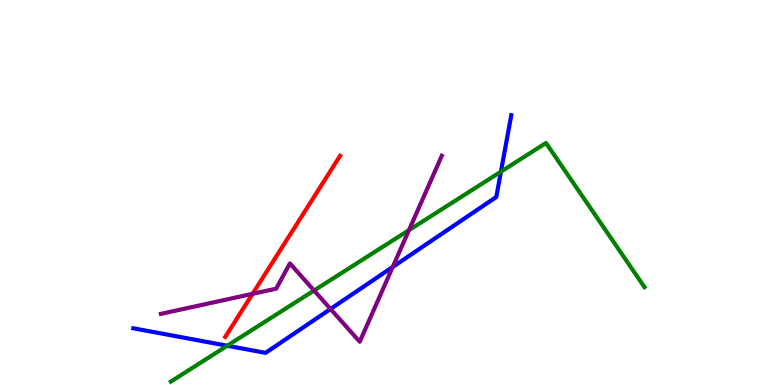[{'lines': ['blue', 'red'], 'intersections': []}, {'lines': ['green', 'red'], 'intersections': []}, {'lines': ['purple', 'red'], 'intersections': [{'x': 3.26, 'y': 2.37}]}, {'lines': ['blue', 'green'], 'intersections': [{'x': 2.93, 'y': 1.02}, {'x': 6.46, 'y': 5.54}]}, {'lines': ['blue', 'purple'], 'intersections': [{'x': 4.26, 'y': 1.97}, {'x': 5.07, 'y': 3.07}]}, {'lines': ['green', 'purple'], 'intersections': [{'x': 4.05, 'y': 2.45}, {'x': 5.28, 'y': 4.02}]}]